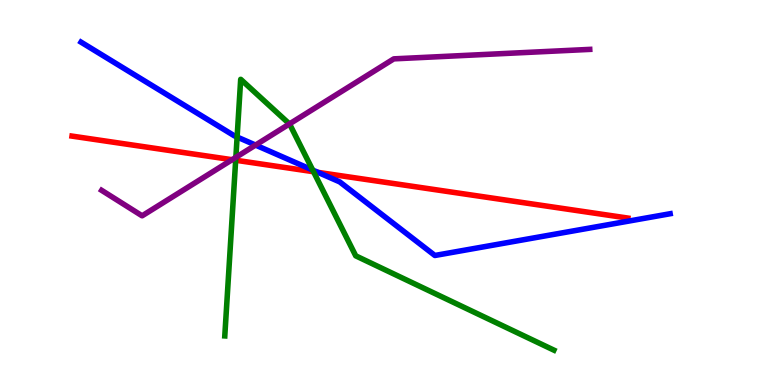[{'lines': ['blue', 'red'], 'intersections': [{'x': 4.1, 'y': 5.52}]}, {'lines': ['green', 'red'], 'intersections': [{'x': 3.04, 'y': 5.84}, {'x': 4.05, 'y': 5.54}]}, {'lines': ['purple', 'red'], 'intersections': [{'x': 2.99, 'y': 5.85}]}, {'lines': ['blue', 'green'], 'intersections': [{'x': 3.06, 'y': 6.44}, {'x': 4.03, 'y': 5.58}]}, {'lines': ['blue', 'purple'], 'intersections': [{'x': 3.3, 'y': 6.23}]}, {'lines': ['green', 'purple'], 'intersections': [{'x': 3.04, 'y': 5.91}, {'x': 3.73, 'y': 6.78}]}]